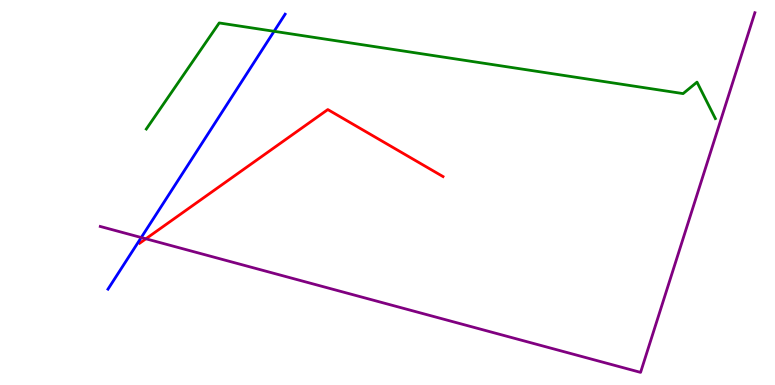[{'lines': ['blue', 'red'], 'intersections': []}, {'lines': ['green', 'red'], 'intersections': []}, {'lines': ['purple', 'red'], 'intersections': [{'x': 1.88, 'y': 3.8}]}, {'lines': ['blue', 'green'], 'intersections': [{'x': 3.54, 'y': 9.19}]}, {'lines': ['blue', 'purple'], 'intersections': [{'x': 1.82, 'y': 3.83}]}, {'lines': ['green', 'purple'], 'intersections': []}]